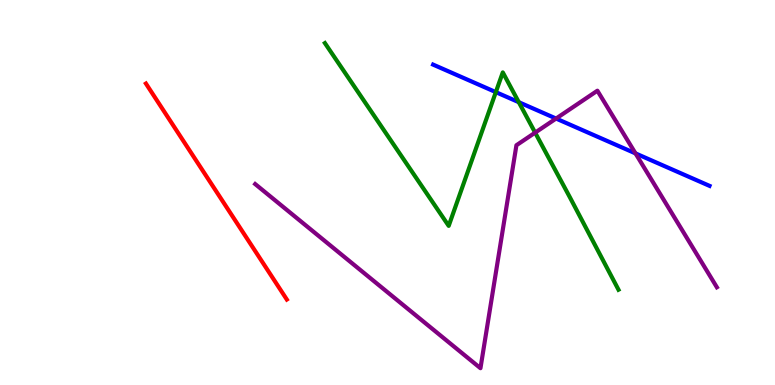[{'lines': ['blue', 'red'], 'intersections': []}, {'lines': ['green', 'red'], 'intersections': []}, {'lines': ['purple', 'red'], 'intersections': []}, {'lines': ['blue', 'green'], 'intersections': [{'x': 6.4, 'y': 7.61}, {'x': 6.69, 'y': 7.35}]}, {'lines': ['blue', 'purple'], 'intersections': [{'x': 7.18, 'y': 6.92}, {'x': 8.2, 'y': 6.02}]}, {'lines': ['green', 'purple'], 'intersections': [{'x': 6.91, 'y': 6.55}]}]